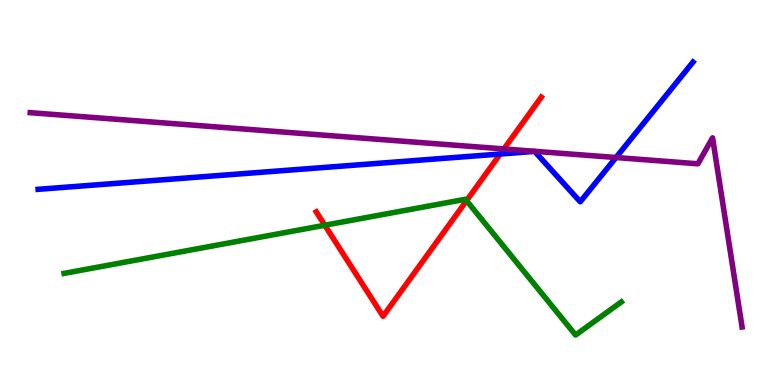[{'lines': ['blue', 'red'], 'intersections': [{'x': 6.45, 'y': 6.0}]}, {'lines': ['green', 'red'], 'intersections': [{'x': 4.19, 'y': 4.15}, {'x': 6.02, 'y': 4.79}]}, {'lines': ['purple', 'red'], 'intersections': [{'x': 6.5, 'y': 6.13}]}, {'lines': ['blue', 'green'], 'intersections': []}, {'lines': ['blue', 'purple'], 'intersections': [{'x': 7.95, 'y': 5.91}]}, {'lines': ['green', 'purple'], 'intersections': []}]